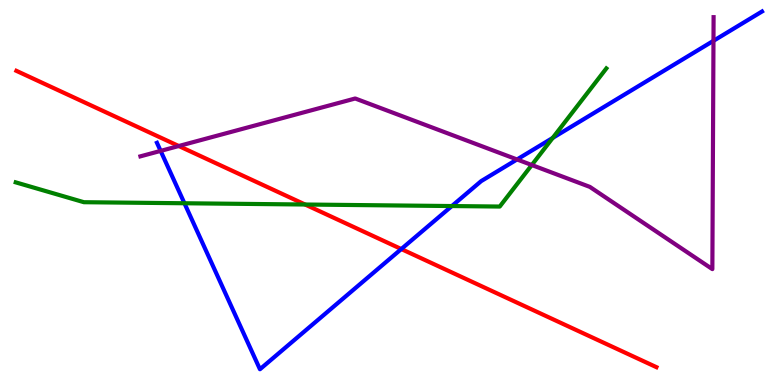[{'lines': ['blue', 'red'], 'intersections': [{'x': 5.18, 'y': 3.53}]}, {'lines': ['green', 'red'], 'intersections': [{'x': 3.94, 'y': 4.69}]}, {'lines': ['purple', 'red'], 'intersections': [{'x': 2.31, 'y': 6.21}]}, {'lines': ['blue', 'green'], 'intersections': [{'x': 2.38, 'y': 4.72}, {'x': 5.83, 'y': 4.65}, {'x': 7.13, 'y': 6.42}]}, {'lines': ['blue', 'purple'], 'intersections': [{'x': 2.07, 'y': 6.08}, {'x': 6.67, 'y': 5.86}, {'x': 9.21, 'y': 8.94}]}, {'lines': ['green', 'purple'], 'intersections': [{'x': 6.86, 'y': 5.71}]}]